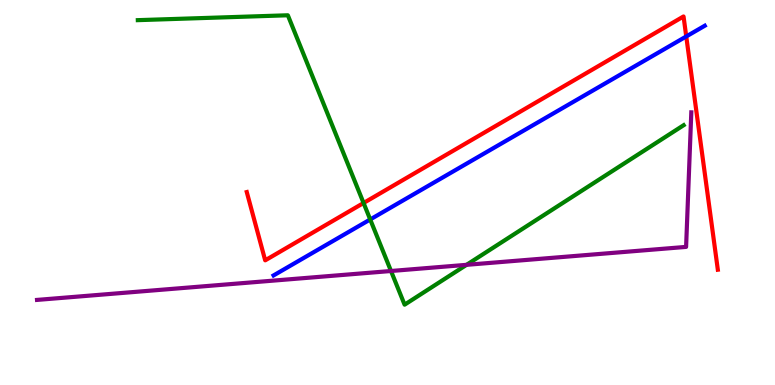[{'lines': ['blue', 'red'], 'intersections': [{'x': 8.85, 'y': 9.05}]}, {'lines': ['green', 'red'], 'intersections': [{'x': 4.69, 'y': 4.73}]}, {'lines': ['purple', 'red'], 'intersections': []}, {'lines': ['blue', 'green'], 'intersections': [{'x': 4.78, 'y': 4.3}]}, {'lines': ['blue', 'purple'], 'intersections': []}, {'lines': ['green', 'purple'], 'intersections': [{'x': 5.05, 'y': 2.96}, {'x': 6.02, 'y': 3.12}]}]